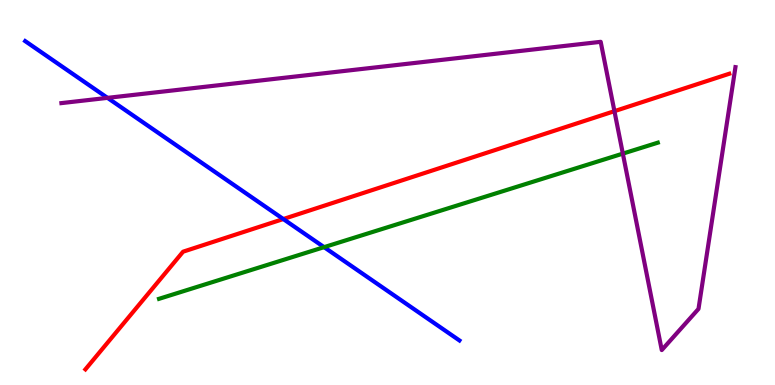[{'lines': ['blue', 'red'], 'intersections': [{'x': 3.66, 'y': 4.31}]}, {'lines': ['green', 'red'], 'intersections': []}, {'lines': ['purple', 'red'], 'intersections': [{'x': 7.93, 'y': 7.11}]}, {'lines': ['blue', 'green'], 'intersections': [{'x': 4.18, 'y': 3.58}]}, {'lines': ['blue', 'purple'], 'intersections': [{'x': 1.39, 'y': 7.46}]}, {'lines': ['green', 'purple'], 'intersections': [{'x': 8.04, 'y': 6.01}]}]